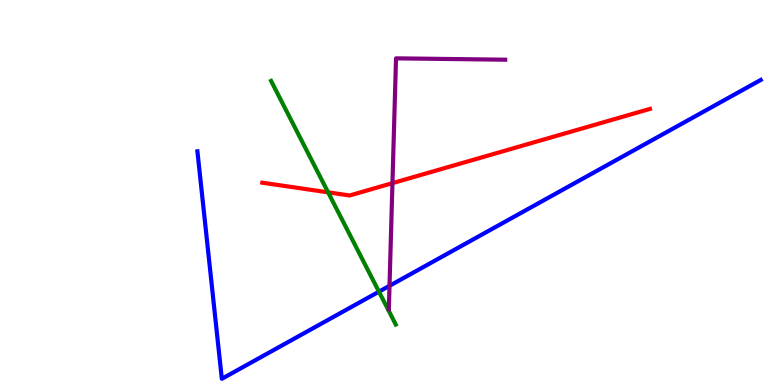[{'lines': ['blue', 'red'], 'intersections': []}, {'lines': ['green', 'red'], 'intersections': [{'x': 4.23, 'y': 5.0}]}, {'lines': ['purple', 'red'], 'intersections': [{'x': 5.06, 'y': 5.24}]}, {'lines': ['blue', 'green'], 'intersections': [{'x': 4.89, 'y': 2.42}]}, {'lines': ['blue', 'purple'], 'intersections': [{'x': 5.03, 'y': 2.58}]}, {'lines': ['green', 'purple'], 'intersections': []}]